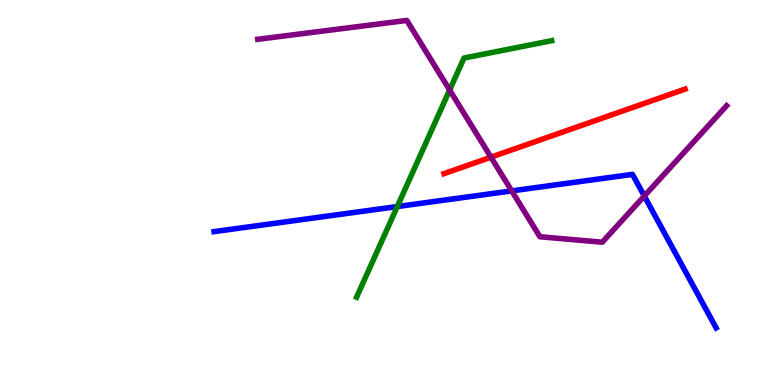[{'lines': ['blue', 'red'], 'intersections': []}, {'lines': ['green', 'red'], 'intersections': []}, {'lines': ['purple', 'red'], 'intersections': [{'x': 6.34, 'y': 5.92}]}, {'lines': ['blue', 'green'], 'intersections': [{'x': 5.13, 'y': 4.63}]}, {'lines': ['blue', 'purple'], 'intersections': [{'x': 6.6, 'y': 5.04}, {'x': 8.31, 'y': 4.91}]}, {'lines': ['green', 'purple'], 'intersections': [{'x': 5.8, 'y': 7.66}]}]